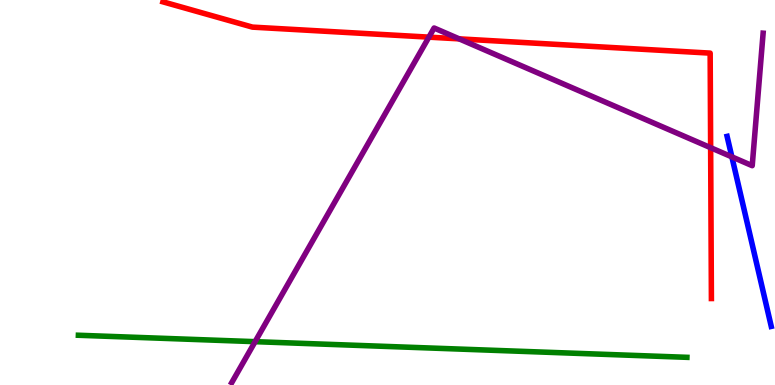[{'lines': ['blue', 'red'], 'intersections': []}, {'lines': ['green', 'red'], 'intersections': []}, {'lines': ['purple', 'red'], 'intersections': [{'x': 5.53, 'y': 9.04}, {'x': 5.93, 'y': 8.99}, {'x': 9.17, 'y': 6.16}]}, {'lines': ['blue', 'green'], 'intersections': []}, {'lines': ['blue', 'purple'], 'intersections': [{'x': 9.44, 'y': 5.93}]}, {'lines': ['green', 'purple'], 'intersections': [{'x': 3.29, 'y': 1.13}]}]